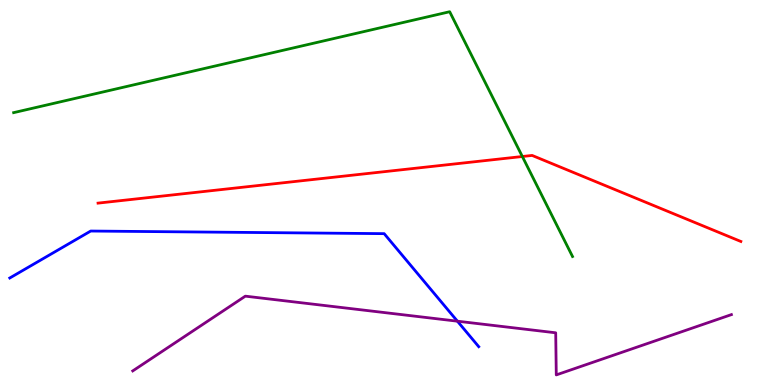[{'lines': ['blue', 'red'], 'intersections': []}, {'lines': ['green', 'red'], 'intersections': [{'x': 6.74, 'y': 5.93}]}, {'lines': ['purple', 'red'], 'intersections': []}, {'lines': ['blue', 'green'], 'intersections': []}, {'lines': ['blue', 'purple'], 'intersections': [{'x': 5.9, 'y': 1.66}]}, {'lines': ['green', 'purple'], 'intersections': []}]